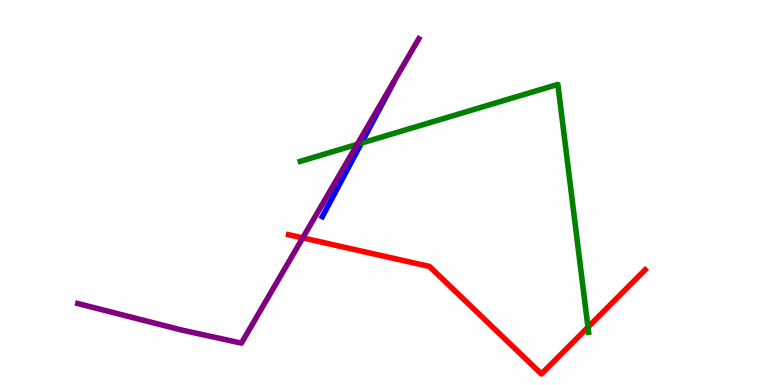[{'lines': ['blue', 'red'], 'intersections': []}, {'lines': ['green', 'red'], 'intersections': [{'x': 7.59, 'y': 1.5}]}, {'lines': ['purple', 'red'], 'intersections': [{'x': 3.91, 'y': 3.82}]}, {'lines': ['blue', 'green'], 'intersections': [{'x': 4.66, 'y': 6.28}]}, {'lines': ['blue', 'purple'], 'intersections': []}, {'lines': ['green', 'purple'], 'intersections': [{'x': 4.61, 'y': 6.25}]}]